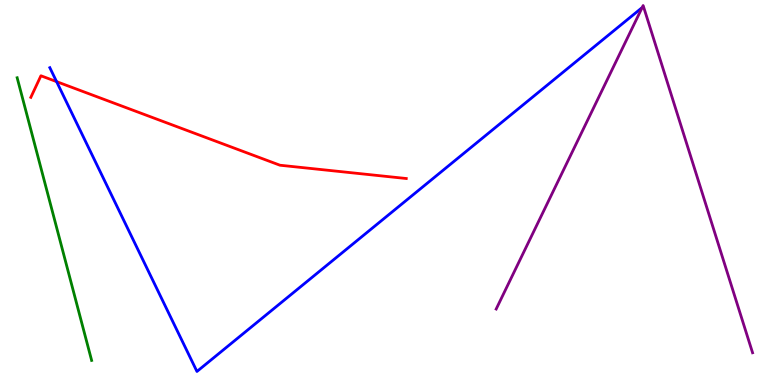[{'lines': ['blue', 'red'], 'intersections': [{'x': 0.73, 'y': 7.88}]}, {'lines': ['green', 'red'], 'intersections': []}, {'lines': ['purple', 'red'], 'intersections': []}, {'lines': ['blue', 'green'], 'intersections': []}, {'lines': ['blue', 'purple'], 'intersections': []}, {'lines': ['green', 'purple'], 'intersections': []}]